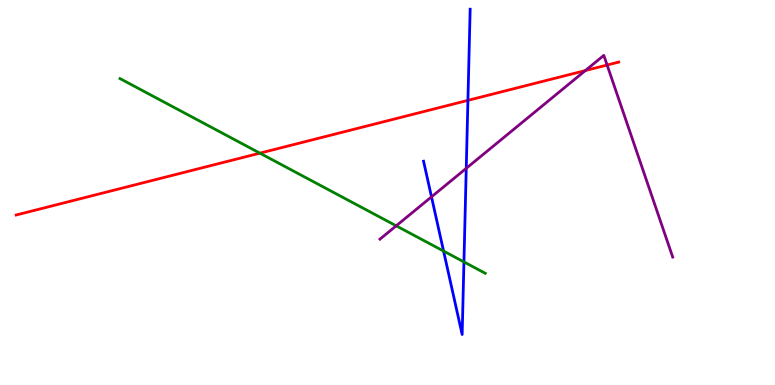[{'lines': ['blue', 'red'], 'intersections': [{'x': 6.04, 'y': 7.39}]}, {'lines': ['green', 'red'], 'intersections': [{'x': 3.35, 'y': 6.02}]}, {'lines': ['purple', 'red'], 'intersections': [{'x': 7.55, 'y': 8.17}, {'x': 7.83, 'y': 8.31}]}, {'lines': ['blue', 'green'], 'intersections': [{'x': 5.72, 'y': 3.48}, {'x': 5.99, 'y': 3.2}]}, {'lines': ['blue', 'purple'], 'intersections': [{'x': 5.57, 'y': 4.89}, {'x': 6.02, 'y': 5.63}]}, {'lines': ['green', 'purple'], 'intersections': [{'x': 5.11, 'y': 4.13}]}]